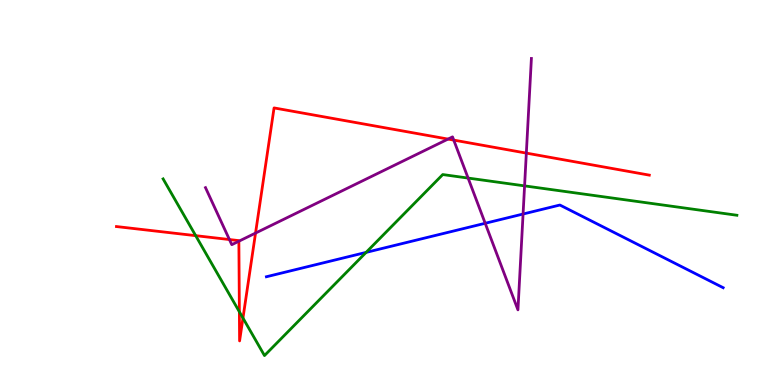[{'lines': ['blue', 'red'], 'intersections': []}, {'lines': ['green', 'red'], 'intersections': [{'x': 2.53, 'y': 3.88}, {'x': 3.09, 'y': 1.9}, {'x': 3.14, 'y': 1.74}]}, {'lines': ['purple', 'red'], 'intersections': [{'x': 2.96, 'y': 3.78}, {'x': 3.08, 'y': 3.73}, {'x': 3.3, 'y': 3.95}, {'x': 5.78, 'y': 6.39}, {'x': 5.85, 'y': 6.36}, {'x': 6.79, 'y': 6.02}]}, {'lines': ['blue', 'green'], 'intersections': [{'x': 4.72, 'y': 3.44}]}, {'lines': ['blue', 'purple'], 'intersections': [{'x': 6.26, 'y': 4.2}, {'x': 6.75, 'y': 4.44}]}, {'lines': ['green', 'purple'], 'intersections': [{'x': 6.04, 'y': 5.37}, {'x': 6.77, 'y': 5.17}]}]